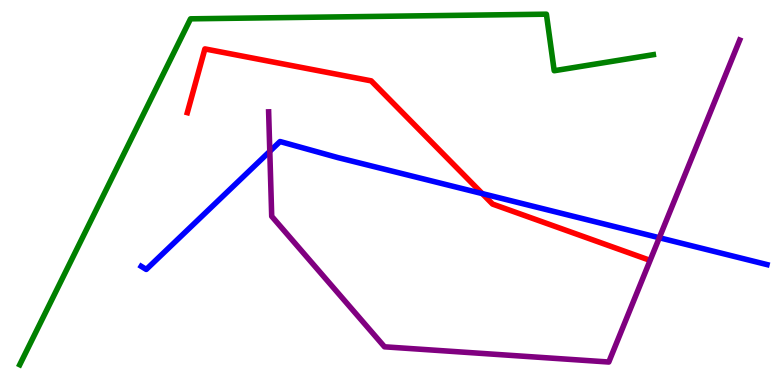[{'lines': ['blue', 'red'], 'intersections': [{'x': 6.22, 'y': 4.97}]}, {'lines': ['green', 'red'], 'intersections': []}, {'lines': ['purple', 'red'], 'intersections': []}, {'lines': ['blue', 'green'], 'intersections': []}, {'lines': ['blue', 'purple'], 'intersections': [{'x': 3.48, 'y': 6.07}, {'x': 8.51, 'y': 3.82}]}, {'lines': ['green', 'purple'], 'intersections': []}]